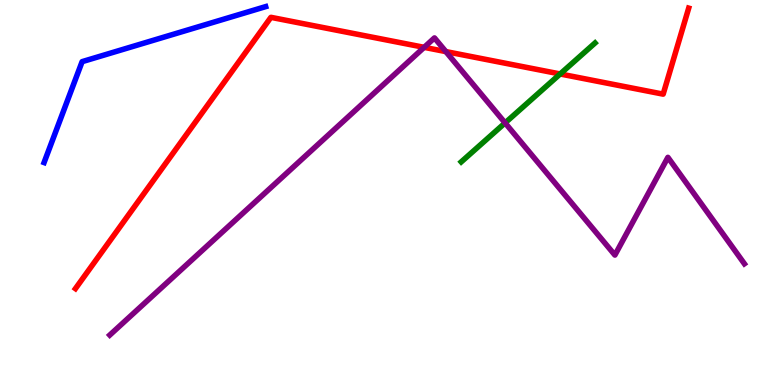[{'lines': ['blue', 'red'], 'intersections': []}, {'lines': ['green', 'red'], 'intersections': [{'x': 7.23, 'y': 8.08}]}, {'lines': ['purple', 'red'], 'intersections': [{'x': 5.47, 'y': 8.77}, {'x': 5.75, 'y': 8.66}]}, {'lines': ['blue', 'green'], 'intersections': []}, {'lines': ['blue', 'purple'], 'intersections': []}, {'lines': ['green', 'purple'], 'intersections': [{'x': 6.52, 'y': 6.81}]}]